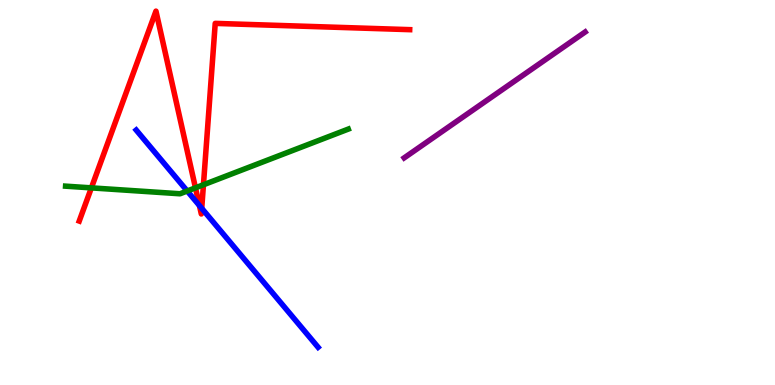[{'lines': ['blue', 'red'], 'intersections': [{'x': 2.57, 'y': 4.66}, {'x': 2.6, 'y': 4.59}]}, {'lines': ['green', 'red'], 'intersections': [{'x': 1.18, 'y': 5.12}, {'x': 2.52, 'y': 5.12}, {'x': 2.63, 'y': 5.2}]}, {'lines': ['purple', 'red'], 'intersections': []}, {'lines': ['blue', 'green'], 'intersections': [{'x': 2.42, 'y': 5.04}]}, {'lines': ['blue', 'purple'], 'intersections': []}, {'lines': ['green', 'purple'], 'intersections': []}]